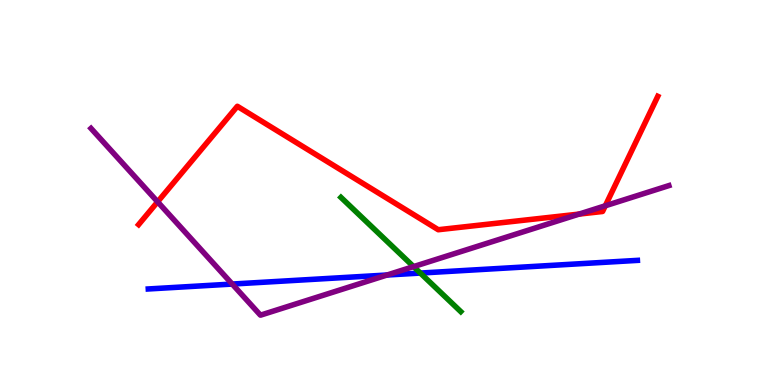[{'lines': ['blue', 'red'], 'intersections': []}, {'lines': ['green', 'red'], 'intersections': []}, {'lines': ['purple', 'red'], 'intersections': [{'x': 2.03, 'y': 4.76}, {'x': 7.47, 'y': 4.44}, {'x': 7.81, 'y': 4.66}]}, {'lines': ['blue', 'green'], 'intersections': [{'x': 5.42, 'y': 2.91}]}, {'lines': ['blue', 'purple'], 'intersections': [{'x': 3.0, 'y': 2.62}, {'x': 4.99, 'y': 2.86}]}, {'lines': ['green', 'purple'], 'intersections': [{'x': 5.34, 'y': 3.08}]}]